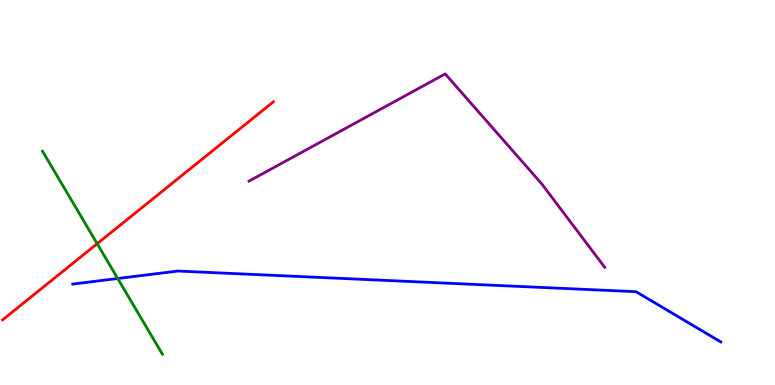[{'lines': ['blue', 'red'], 'intersections': []}, {'lines': ['green', 'red'], 'intersections': [{'x': 1.25, 'y': 3.67}]}, {'lines': ['purple', 'red'], 'intersections': []}, {'lines': ['blue', 'green'], 'intersections': [{'x': 1.52, 'y': 2.77}]}, {'lines': ['blue', 'purple'], 'intersections': []}, {'lines': ['green', 'purple'], 'intersections': []}]